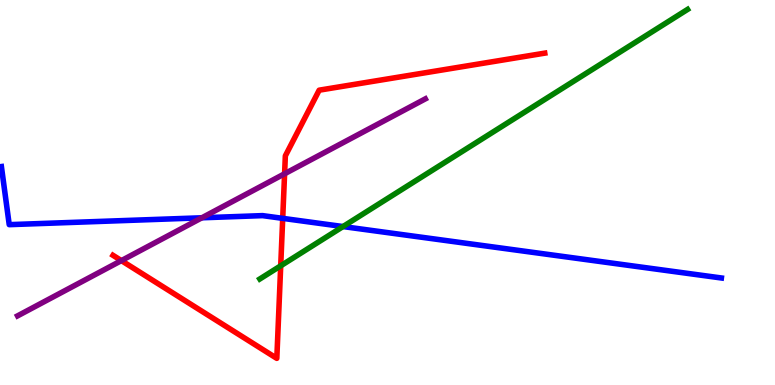[{'lines': ['blue', 'red'], 'intersections': [{'x': 3.65, 'y': 4.33}]}, {'lines': ['green', 'red'], 'intersections': [{'x': 3.62, 'y': 3.1}]}, {'lines': ['purple', 'red'], 'intersections': [{'x': 1.57, 'y': 3.23}, {'x': 3.67, 'y': 5.49}]}, {'lines': ['blue', 'green'], 'intersections': [{'x': 4.43, 'y': 4.12}]}, {'lines': ['blue', 'purple'], 'intersections': [{'x': 2.6, 'y': 4.34}]}, {'lines': ['green', 'purple'], 'intersections': []}]